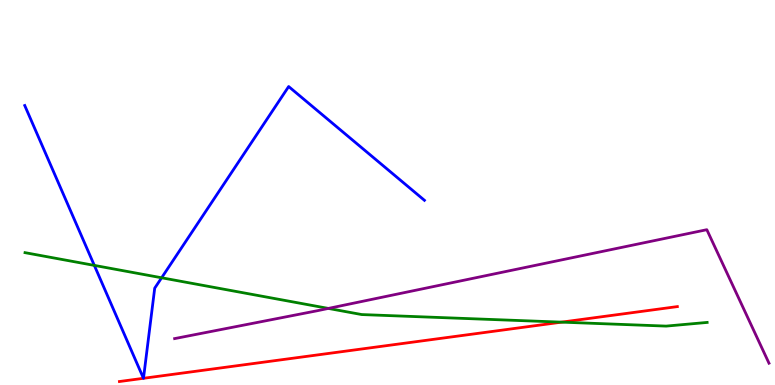[{'lines': ['blue', 'red'], 'intersections': [{'x': 1.85, 'y': 0.174}, {'x': 1.85, 'y': 0.174}]}, {'lines': ['green', 'red'], 'intersections': [{'x': 7.25, 'y': 1.63}]}, {'lines': ['purple', 'red'], 'intersections': []}, {'lines': ['blue', 'green'], 'intersections': [{'x': 1.22, 'y': 3.11}, {'x': 2.09, 'y': 2.79}]}, {'lines': ['blue', 'purple'], 'intersections': []}, {'lines': ['green', 'purple'], 'intersections': [{'x': 4.24, 'y': 1.99}]}]